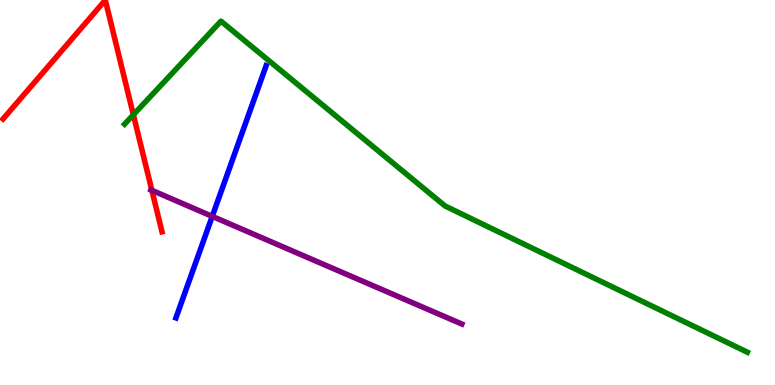[{'lines': ['blue', 'red'], 'intersections': []}, {'lines': ['green', 'red'], 'intersections': [{'x': 1.72, 'y': 7.02}]}, {'lines': ['purple', 'red'], 'intersections': [{'x': 1.96, 'y': 5.06}]}, {'lines': ['blue', 'green'], 'intersections': []}, {'lines': ['blue', 'purple'], 'intersections': [{'x': 2.74, 'y': 4.38}]}, {'lines': ['green', 'purple'], 'intersections': []}]